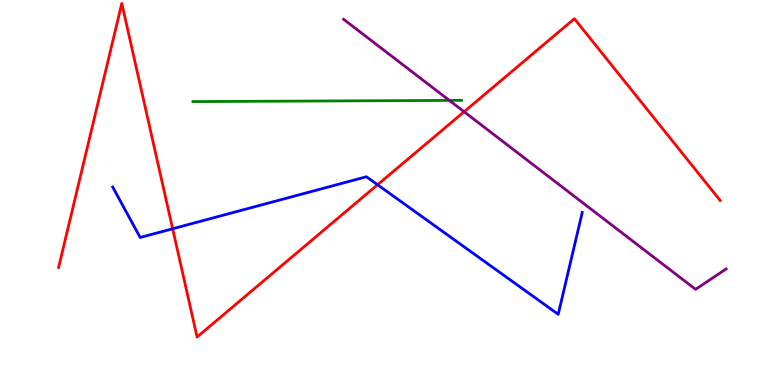[{'lines': ['blue', 'red'], 'intersections': [{'x': 2.23, 'y': 4.06}, {'x': 4.87, 'y': 5.2}]}, {'lines': ['green', 'red'], 'intersections': []}, {'lines': ['purple', 'red'], 'intersections': [{'x': 5.99, 'y': 7.1}]}, {'lines': ['blue', 'green'], 'intersections': []}, {'lines': ['blue', 'purple'], 'intersections': []}, {'lines': ['green', 'purple'], 'intersections': [{'x': 5.8, 'y': 7.39}]}]